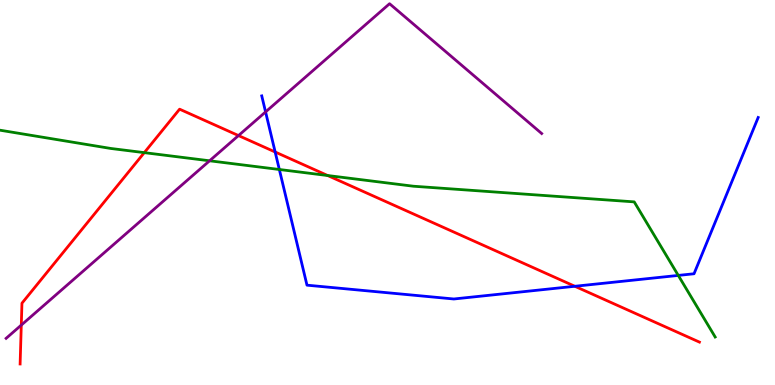[{'lines': ['blue', 'red'], 'intersections': [{'x': 3.55, 'y': 6.05}, {'x': 7.42, 'y': 2.56}]}, {'lines': ['green', 'red'], 'intersections': [{'x': 1.86, 'y': 6.04}, {'x': 4.23, 'y': 5.44}]}, {'lines': ['purple', 'red'], 'intersections': [{'x': 0.275, 'y': 1.56}, {'x': 3.08, 'y': 6.48}]}, {'lines': ['blue', 'green'], 'intersections': [{'x': 3.6, 'y': 5.6}, {'x': 8.75, 'y': 2.85}]}, {'lines': ['blue', 'purple'], 'intersections': [{'x': 3.43, 'y': 7.09}]}, {'lines': ['green', 'purple'], 'intersections': [{'x': 2.7, 'y': 5.82}]}]